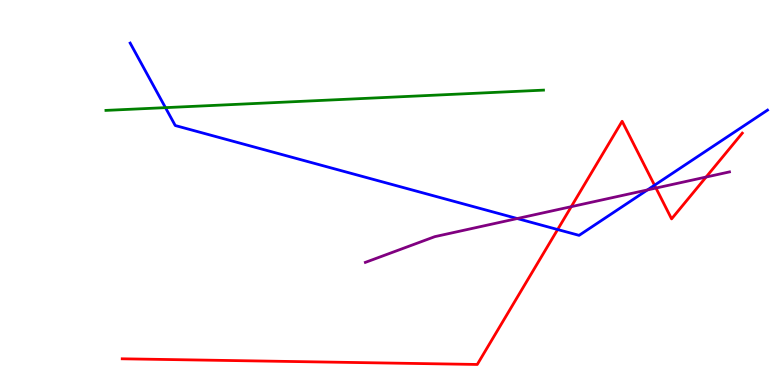[{'lines': ['blue', 'red'], 'intersections': [{'x': 7.2, 'y': 4.04}, {'x': 8.45, 'y': 5.19}]}, {'lines': ['green', 'red'], 'intersections': []}, {'lines': ['purple', 'red'], 'intersections': [{'x': 7.37, 'y': 4.63}, {'x': 8.46, 'y': 5.12}, {'x': 9.11, 'y': 5.4}]}, {'lines': ['blue', 'green'], 'intersections': [{'x': 2.14, 'y': 7.2}]}, {'lines': ['blue', 'purple'], 'intersections': [{'x': 6.67, 'y': 4.32}, {'x': 8.35, 'y': 5.07}]}, {'lines': ['green', 'purple'], 'intersections': []}]